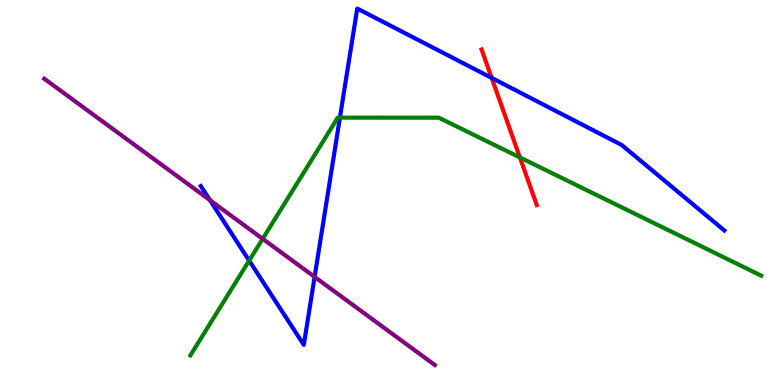[{'lines': ['blue', 'red'], 'intersections': [{'x': 6.34, 'y': 7.98}]}, {'lines': ['green', 'red'], 'intersections': [{'x': 6.71, 'y': 5.91}]}, {'lines': ['purple', 'red'], 'intersections': []}, {'lines': ['blue', 'green'], 'intersections': [{'x': 3.21, 'y': 3.23}, {'x': 4.39, 'y': 6.94}]}, {'lines': ['blue', 'purple'], 'intersections': [{'x': 2.71, 'y': 4.8}, {'x': 4.06, 'y': 2.81}]}, {'lines': ['green', 'purple'], 'intersections': [{'x': 3.39, 'y': 3.8}]}]